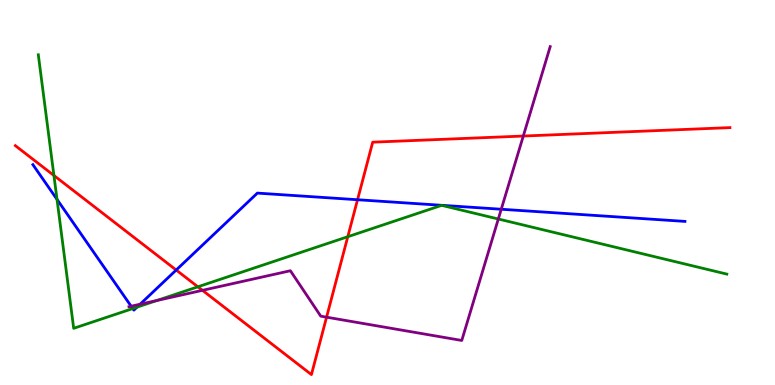[{'lines': ['blue', 'red'], 'intersections': [{'x': 2.27, 'y': 2.99}, {'x': 4.61, 'y': 4.81}]}, {'lines': ['green', 'red'], 'intersections': [{'x': 0.696, 'y': 5.44}, {'x': 2.55, 'y': 2.55}, {'x': 4.49, 'y': 3.85}]}, {'lines': ['purple', 'red'], 'intersections': [{'x': 2.61, 'y': 2.46}, {'x': 4.21, 'y': 1.76}, {'x': 6.75, 'y': 6.47}]}, {'lines': ['blue', 'green'], 'intersections': [{'x': 0.736, 'y': 4.82}, {'x': 1.71, 'y': 1.99}, {'x': 1.77, 'y': 2.02}]}, {'lines': ['blue', 'purple'], 'intersections': [{'x': 1.69, 'y': 2.05}, {'x': 1.81, 'y': 2.1}, {'x': 6.47, 'y': 4.57}]}, {'lines': ['green', 'purple'], 'intersections': [{'x': 2.03, 'y': 2.2}, {'x': 6.43, 'y': 4.31}]}]